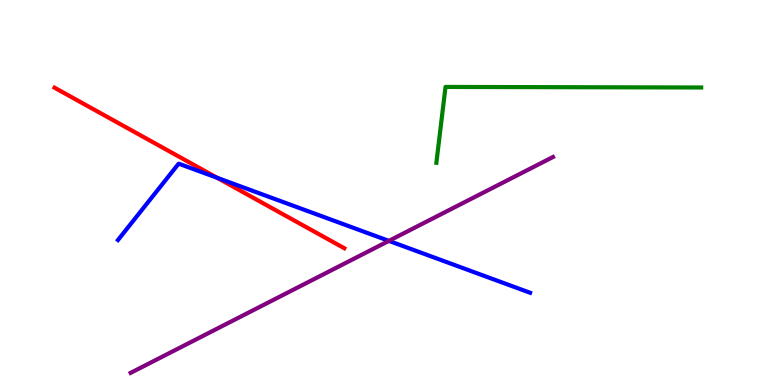[{'lines': ['blue', 'red'], 'intersections': [{'x': 2.8, 'y': 5.38}]}, {'lines': ['green', 'red'], 'intersections': []}, {'lines': ['purple', 'red'], 'intersections': []}, {'lines': ['blue', 'green'], 'intersections': []}, {'lines': ['blue', 'purple'], 'intersections': [{'x': 5.02, 'y': 3.74}]}, {'lines': ['green', 'purple'], 'intersections': []}]